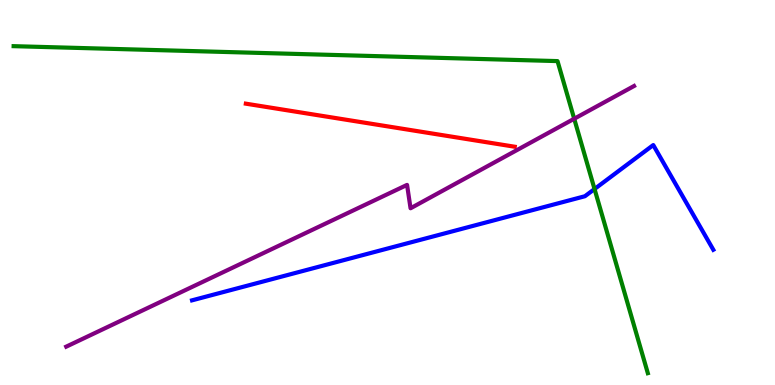[{'lines': ['blue', 'red'], 'intersections': []}, {'lines': ['green', 'red'], 'intersections': []}, {'lines': ['purple', 'red'], 'intersections': []}, {'lines': ['blue', 'green'], 'intersections': [{'x': 7.67, 'y': 5.09}]}, {'lines': ['blue', 'purple'], 'intersections': []}, {'lines': ['green', 'purple'], 'intersections': [{'x': 7.41, 'y': 6.92}]}]